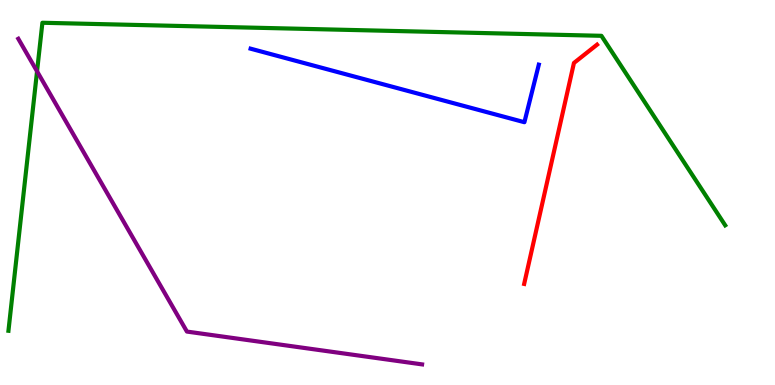[{'lines': ['blue', 'red'], 'intersections': []}, {'lines': ['green', 'red'], 'intersections': []}, {'lines': ['purple', 'red'], 'intersections': []}, {'lines': ['blue', 'green'], 'intersections': []}, {'lines': ['blue', 'purple'], 'intersections': []}, {'lines': ['green', 'purple'], 'intersections': [{'x': 0.478, 'y': 8.15}]}]